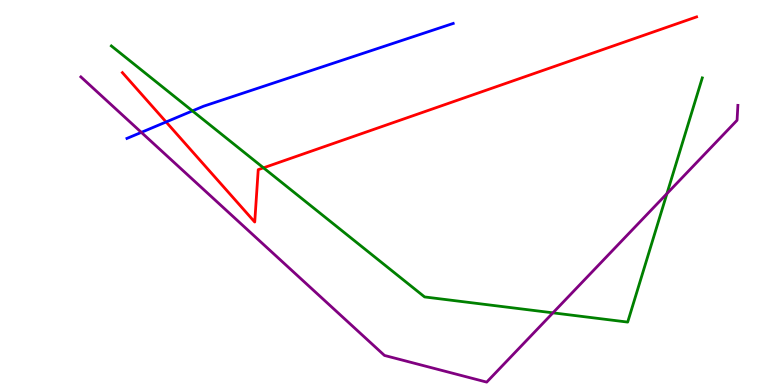[{'lines': ['blue', 'red'], 'intersections': [{'x': 2.14, 'y': 6.83}]}, {'lines': ['green', 'red'], 'intersections': [{'x': 3.4, 'y': 5.64}]}, {'lines': ['purple', 'red'], 'intersections': []}, {'lines': ['blue', 'green'], 'intersections': [{'x': 2.48, 'y': 7.12}]}, {'lines': ['blue', 'purple'], 'intersections': [{'x': 1.82, 'y': 6.56}]}, {'lines': ['green', 'purple'], 'intersections': [{'x': 7.13, 'y': 1.87}, {'x': 8.61, 'y': 4.97}]}]